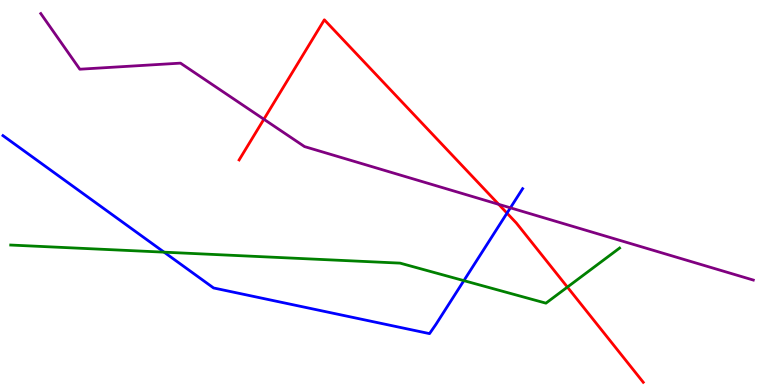[{'lines': ['blue', 'red'], 'intersections': [{'x': 6.54, 'y': 4.46}]}, {'lines': ['green', 'red'], 'intersections': [{'x': 7.32, 'y': 2.54}]}, {'lines': ['purple', 'red'], 'intersections': [{'x': 3.4, 'y': 6.9}, {'x': 6.43, 'y': 4.69}]}, {'lines': ['blue', 'green'], 'intersections': [{'x': 2.12, 'y': 3.45}, {'x': 5.99, 'y': 2.71}]}, {'lines': ['blue', 'purple'], 'intersections': [{'x': 6.59, 'y': 4.6}]}, {'lines': ['green', 'purple'], 'intersections': []}]